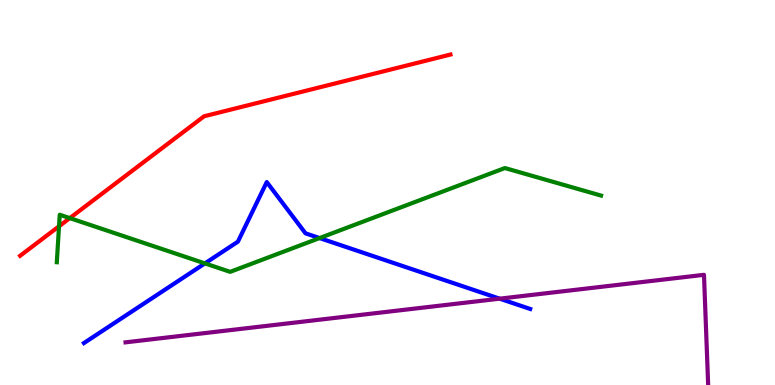[{'lines': ['blue', 'red'], 'intersections': []}, {'lines': ['green', 'red'], 'intersections': [{'x': 0.762, 'y': 4.12}, {'x': 0.901, 'y': 4.33}]}, {'lines': ['purple', 'red'], 'intersections': []}, {'lines': ['blue', 'green'], 'intersections': [{'x': 2.64, 'y': 3.16}, {'x': 4.12, 'y': 3.82}]}, {'lines': ['blue', 'purple'], 'intersections': [{'x': 6.45, 'y': 2.24}]}, {'lines': ['green', 'purple'], 'intersections': []}]